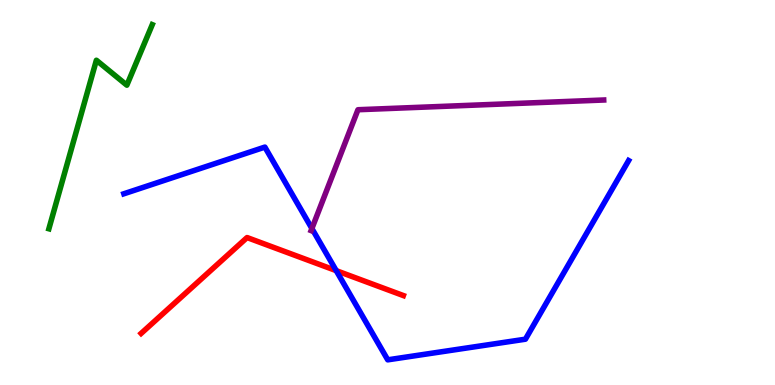[{'lines': ['blue', 'red'], 'intersections': [{'x': 4.34, 'y': 2.97}]}, {'lines': ['green', 'red'], 'intersections': []}, {'lines': ['purple', 'red'], 'intersections': []}, {'lines': ['blue', 'green'], 'intersections': []}, {'lines': ['blue', 'purple'], 'intersections': [{'x': 4.02, 'y': 4.06}]}, {'lines': ['green', 'purple'], 'intersections': []}]